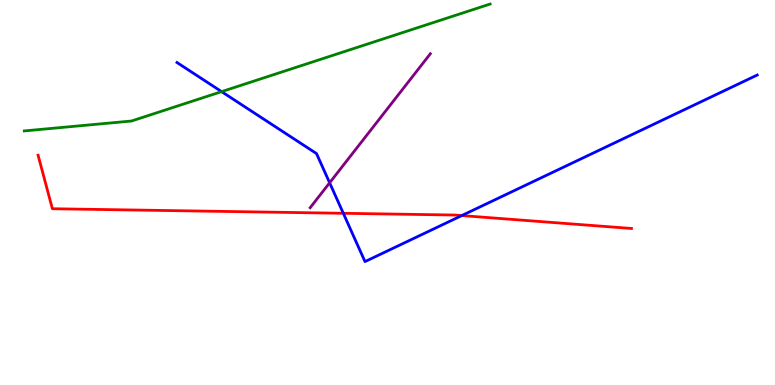[{'lines': ['blue', 'red'], 'intersections': [{'x': 4.43, 'y': 4.46}, {'x': 5.96, 'y': 4.4}]}, {'lines': ['green', 'red'], 'intersections': []}, {'lines': ['purple', 'red'], 'intersections': []}, {'lines': ['blue', 'green'], 'intersections': [{'x': 2.86, 'y': 7.62}]}, {'lines': ['blue', 'purple'], 'intersections': [{'x': 4.25, 'y': 5.25}]}, {'lines': ['green', 'purple'], 'intersections': []}]